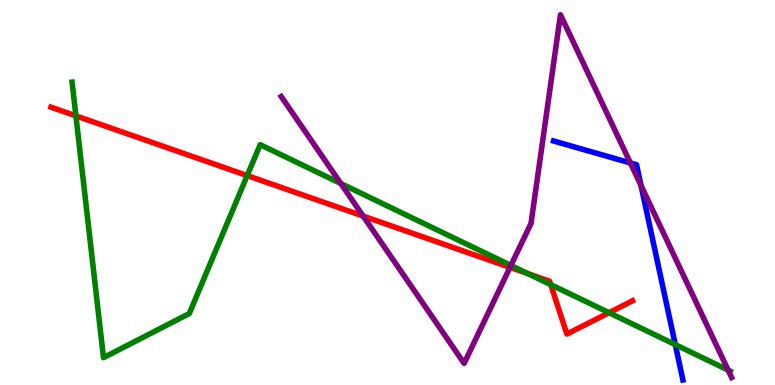[{'lines': ['blue', 'red'], 'intersections': []}, {'lines': ['green', 'red'], 'intersections': [{'x': 0.98, 'y': 6.99}, {'x': 3.19, 'y': 5.44}, {'x': 6.81, 'y': 2.89}, {'x': 7.11, 'y': 2.61}, {'x': 7.86, 'y': 1.88}]}, {'lines': ['purple', 'red'], 'intersections': [{'x': 4.69, 'y': 4.39}, {'x': 6.58, 'y': 3.06}]}, {'lines': ['blue', 'green'], 'intersections': [{'x': 8.71, 'y': 1.05}]}, {'lines': ['blue', 'purple'], 'intersections': [{'x': 8.13, 'y': 5.77}, {'x': 8.27, 'y': 5.18}]}, {'lines': ['green', 'purple'], 'intersections': [{'x': 4.4, 'y': 5.23}, {'x': 6.59, 'y': 3.11}, {'x': 9.4, 'y': 0.387}]}]